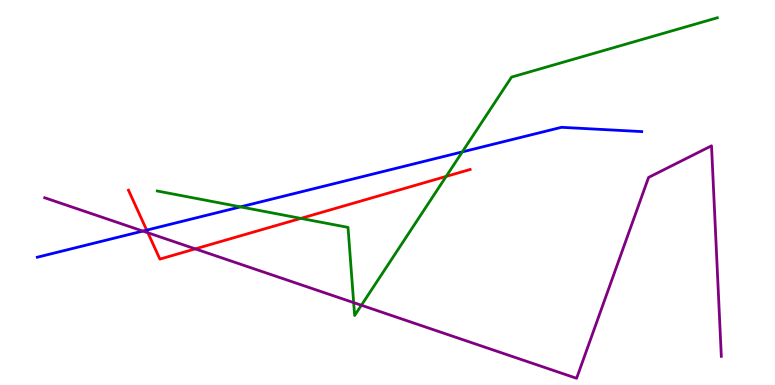[{'lines': ['blue', 'red'], 'intersections': [{'x': 1.89, 'y': 4.02}]}, {'lines': ['green', 'red'], 'intersections': [{'x': 3.88, 'y': 4.33}, {'x': 5.76, 'y': 5.42}]}, {'lines': ['purple', 'red'], 'intersections': [{'x': 1.91, 'y': 3.95}, {'x': 2.52, 'y': 3.54}]}, {'lines': ['blue', 'green'], 'intersections': [{'x': 3.1, 'y': 4.63}, {'x': 5.97, 'y': 6.05}]}, {'lines': ['blue', 'purple'], 'intersections': [{'x': 1.84, 'y': 4.0}]}, {'lines': ['green', 'purple'], 'intersections': [{'x': 4.56, 'y': 2.14}, {'x': 4.66, 'y': 2.07}]}]